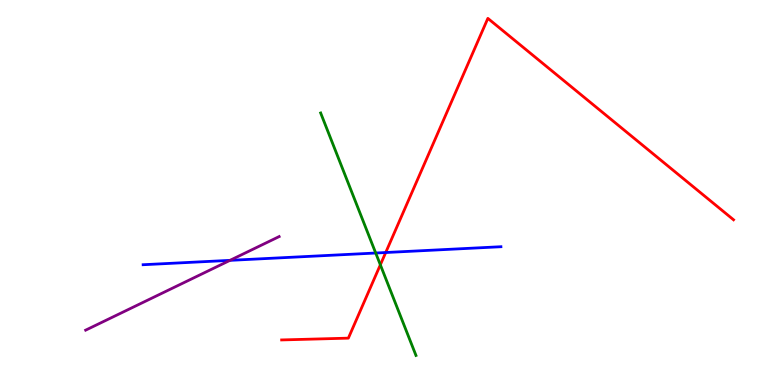[{'lines': ['blue', 'red'], 'intersections': [{'x': 4.98, 'y': 3.44}]}, {'lines': ['green', 'red'], 'intersections': [{'x': 4.91, 'y': 3.12}]}, {'lines': ['purple', 'red'], 'intersections': []}, {'lines': ['blue', 'green'], 'intersections': [{'x': 4.85, 'y': 3.43}]}, {'lines': ['blue', 'purple'], 'intersections': [{'x': 2.97, 'y': 3.24}]}, {'lines': ['green', 'purple'], 'intersections': []}]